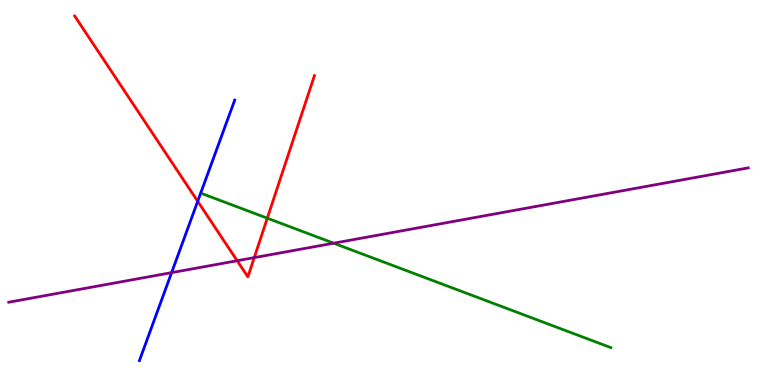[{'lines': ['blue', 'red'], 'intersections': [{'x': 2.55, 'y': 4.77}]}, {'lines': ['green', 'red'], 'intersections': [{'x': 3.45, 'y': 4.33}]}, {'lines': ['purple', 'red'], 'intersections': [{'x': 3.06, 'y': 3.23}, {'x': 3.28, 'y': 3.31}]}, {'lines': ['blue', 'green'], 'intersections': []}, {'lines': ['blue', 'purple'], 'intersections': [{'x': 2.21, 'y': 2.92}]}, {'lines': ['green', 'purple'], 'intersections': [{'x': 4.31, 'y': 3.68}]}]